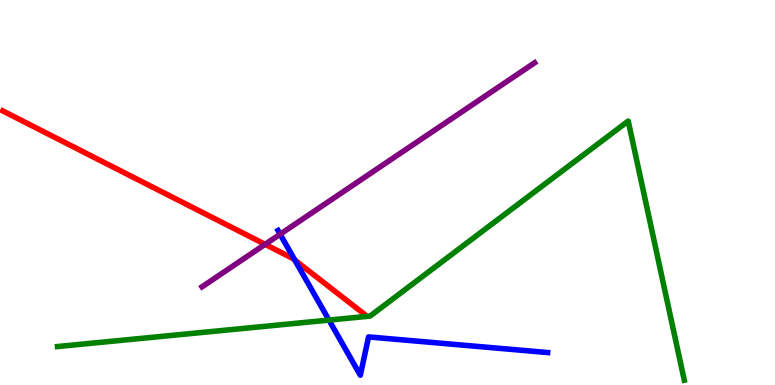[{'lines': ['blue', 'red'], 'intersections': [{'x': 3.8, 'y': 3.24}]}, {'lines': ['green', 'red'], 'intersections': []}, {'lines': ['purple', 'red'], 'intersections': [{'x': 3.42, 'y': 3.65}]}, {'lines': ['blue', 'green'], 'intersections': [{'x': 4.24, 'y': 1.69}]}, {'lines': ['blue', 'purple'], 'intersections': [{'x': 3.61, 'y': 3.92}]}, {'lines': ['green', 'purple'], 'intersections': []}]